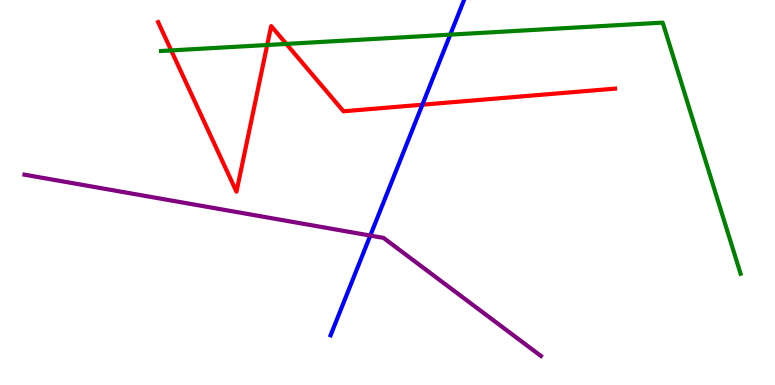[{'lines': ['blue', 'red'], 'intersections': [{'x': 5.45, 'y': 7.28}]}, {'lines': ['green', 'red'], 'intersections': [{'x': 2.21, 'y': 8.69}, {'x': 3.45, 'y': 8.83}, {'x': 3.69, 'y': 8.86}]}, {'lines': ['purple', 'red'], 'intersections': []}, {'lines': ['blue', 'green'], 'intersections': [{'x': 5.81, 'y': 9.1}]}, {'lines': ['blue', 'purple'], 'intersections': [{'x': 4.78, 'y': 3.88}]}, {'lines': ['green', 'purple'], 'intersections': []}]